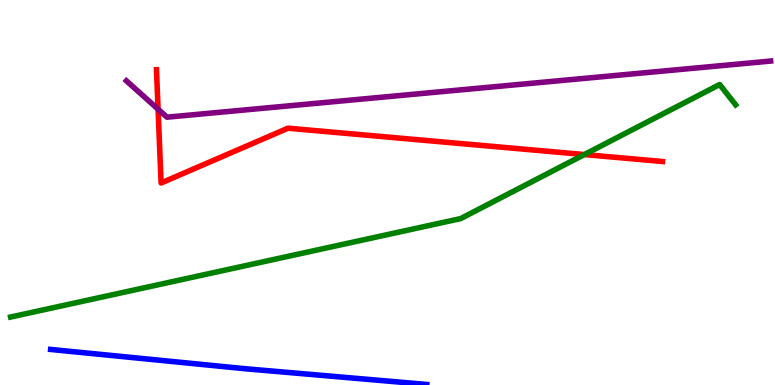[{'lines': ['blue', 'red'], 'intersections': []}, {'lines': ['green', 'red'], 'intersections': [{'x': 7.54, 'y': 5.99}]}, {'lines': ['purple', 'red'], 'intersections': [{'x': 2.04, 'y': 7.16}]}, {'lines': ['blue', 'green'], 'intersections': []}, {'lines': ['blue', 'purple'], 'intersections': []}, {'lines': ['green', 'purple'], 'intersections': []}]